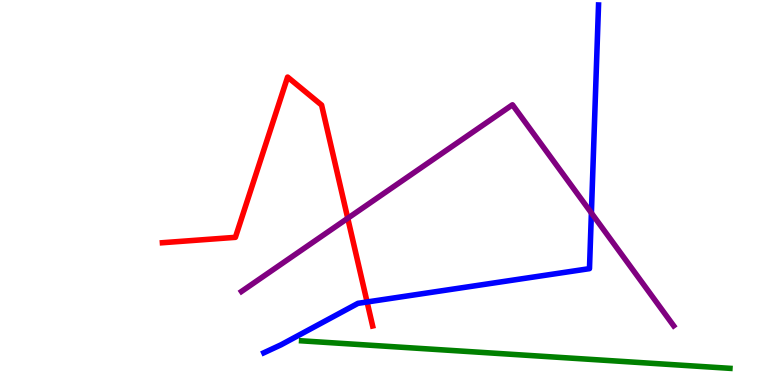[{'lines': ['blue', 'red'], 'intersections': [{'x': 4.74, 'y': 2.16}]}, {'lines': ['green', 'red'], 'intersections': []}, {'lines': ['purple', 'red'], 'intersections': [{'x': 4.49, 'y': 4.33}]}, {'lines': ['blue', 'green'], 'intersections': []}, {'lines': ['blue', 'purple'], 'intersections': [{'x': 7.63, 'y': 4.47}]}, {'lines': ['green', 'purple'], 'intersections': []}]